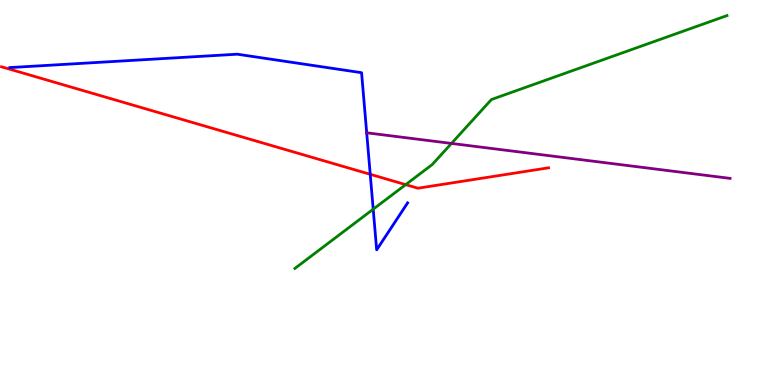[{'lines': ['blue', 'red'], 'intersections': [{'x': 4.78, 'y': 5.47}]}, {'lines': ['green', 'red'], 'intersections': [{'x': 5.23, 'y': 5.2}]}, {'lines': ['purple', 'red'], 'intersections': []}, {'lines': ['blue', 'green'], 'intersections': [{'x': 4.82, 'y': 4.57}]}, {'lines': ['blue', 'purple'], 'intersections': [{'x': 4.73, 'y': 6.55}]}, {'lines': ['green', 'purple'], 'intersections': [{'x': 5.83, 'y': 6.27}]}]